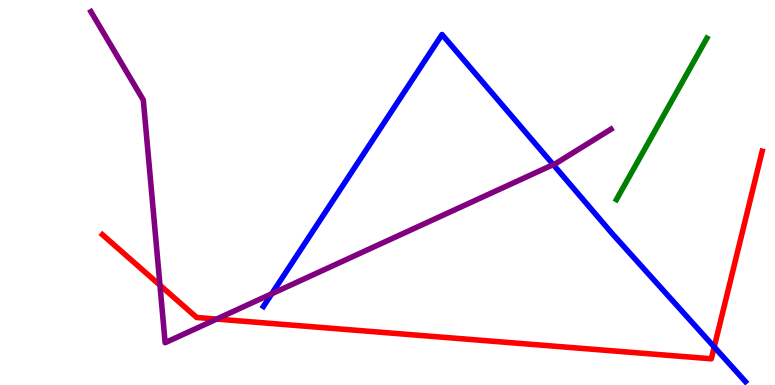[{'lines': ['blue', 'red'], 'intersections': [{'x': 9.22, 'y': 0.988}]}, {'lines': ['green', 'red'], 'intersections': []}, {'lines': ['purple', 'red'], 'intersections': [{'x': 2.06, 'y': 2.59}, {'x': 2.8, 'y': 1.71}]}, {'lines': ['blue', 'green'], 'intersections': []}, {'lines': ['blue', 'purple'], 'intersections': [{'x': 3.51, 'y': 2.37}, {'x': 7.14, 'y': 5.72}]}, {'lines': ['green', 'purple'], 'intersections': []}]